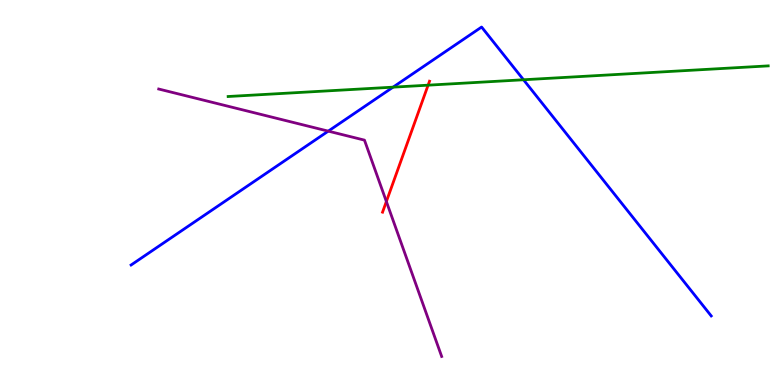[{'lines': ['blue', 'red'], 'intersections': []}, {'lines': ['green', 'red'], 'intersections': [{'x': 5.52, 'y': 7.79}]}, {'lines': ['purple', 'red'], 'intersections': [{'x': 4.99, 'y': 4.77}]}, {'lines': ['blue', 'green'], 'intersections': [{'x': 5.07, 'y': 7.74}, {'x': 6.76, 'y': 7.93}]}, {'lines': ['blue', 'purple'], 'intersections': [{'x': 4.24, 'y': 6.59}]}, {'lines': ['green', 'purple'], 'intersections': []}]